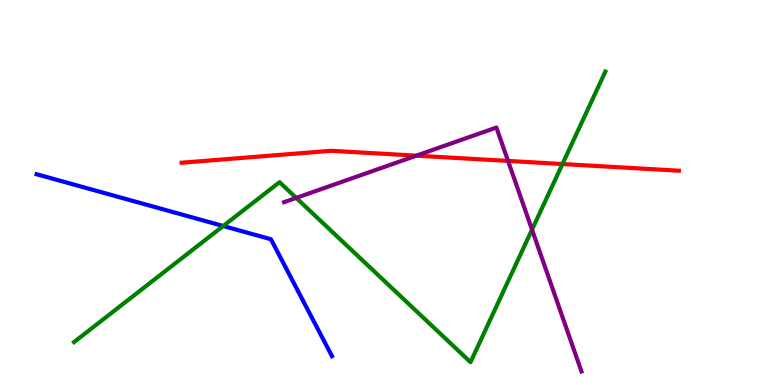[{'lines': ['blue', 'red'], 'intersections': []}, {'lines': ['green', 'red'], 'intersections': [{'x': 7.26, 'y': 5.74}]}, {'lines': ['purple', 'red'], 'intersections': [{'x': 5.37, 'y': 5.96}, {'x': 6.56, 'y': 5.82}]}, {'lines': ['blue', 'green'], 'intersections': [{'x': 2.88, 'y': 4.13}]}, {'lines': ['blue', 'purple'], 'intersections': []}, {'lines': ['green', 'purple'], 'intersections': [{'x': 3.82, 'y': 4.86}, {'x': 6.86, 'y': 4.04}]}]